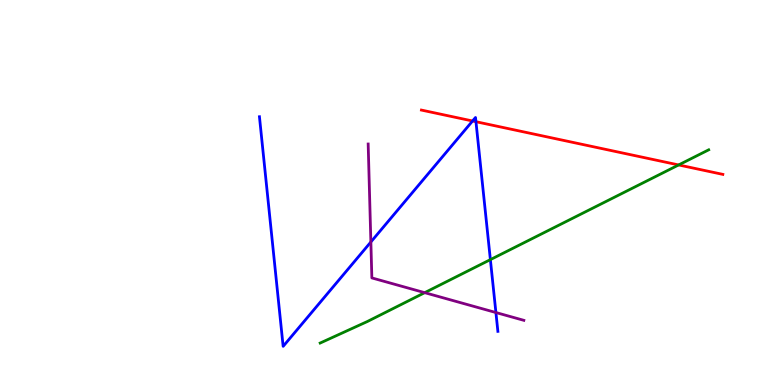[{'lines': ['blue', 'red'], 'intersections': [{'x': 6.1, 'y': 6.86}, {'x': 6.14, 'y': 6.84}]}, {'lines': ['green', 'red'], 'intersections': [{'x': 8.76, 'y': 5.72}]}, {'lines': ['purple', 'red'], 'intersections': []}, {'lines': ['blue', 'green'], 'intersections': [{'x': 6.33, 'y': 3.26}]}, {'lines': ['blue', 'purple'], 'intersections': [{'x': 4.79, 'y': 3.71}, {'x': 6.4, 'y': 1.88}]}, {'lines': ['green', 'purple'], 'intersections': [{'x': 5.48, 'y': 2.4}]}]